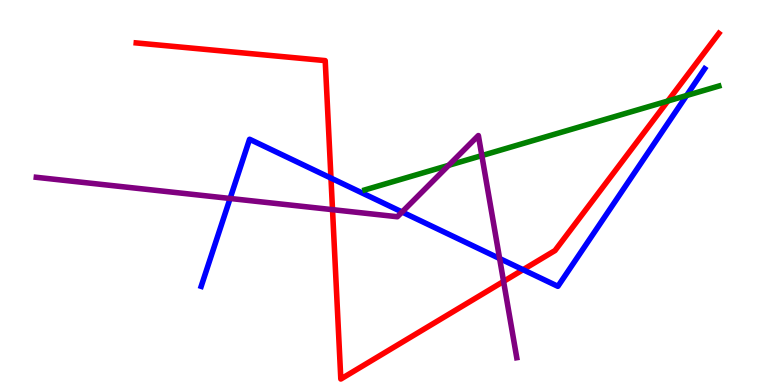[{'lines': ['blue', 'red'], 'intersections': [{'x': 4.27, 'y': 5.37}, {'x': 6.75, 'y': 2.99}]}, {'lines': ['green', 'red'], 'intersections': [{'x': 8.62, 'y': 7.38}]}, {'lines': ['purple', 'red'], 'intersections': [{'x': 4.29, 'y': 4.55}, {'x': 6.5, 'y': 2.69}]}, {'lines': ['blue', 'green'], 'intersections': [{'x': 8.86, 'y': 7.52}]}, {'lines': ['blue', 'purple'], 'intersections': [{'x': 2.97, 'y': 4.84}, {'x': 5.19, 'y': 4.49}, {'x': 6.45, 'y': 3.29}]}, {'lines': ['green', 'purple'], 'intersections': [{'x': 5.79, 'y': 5.71}, {'x': 6.22, 'y': 5.96}]}]